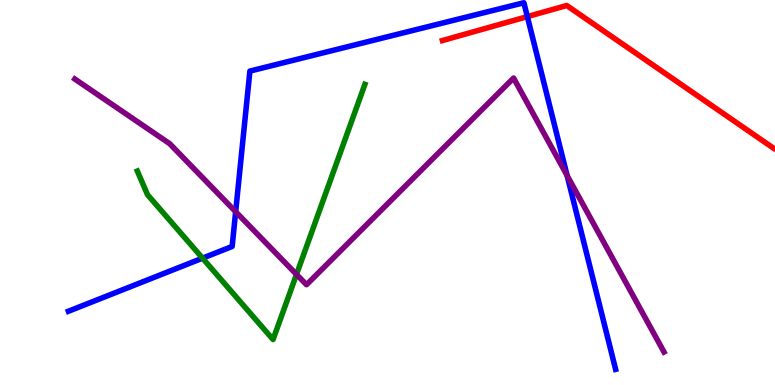[{'lines': ['blue', 'red'], 'intersections': [{'x': 6.8, 'y': 9.57}]}, {'lines': ['green', 'red'], 'intersections': []}, {'lines': ['purple', 'red'], 'intersections': []}, {'lines': ['blue', 'green'], 'intersections': [{'x': 2.61, 'y': 3.29}]}, {'lines': ['blue', 'purple'], 'intersections': [{'x': 3.04, 'y': 4.5}, {'x': 7.32, 'y': 5.44}]}, {'lines': ['green', 'purple'], 'intersections': [{'x': 3.83, 'y': 2.87}]}]